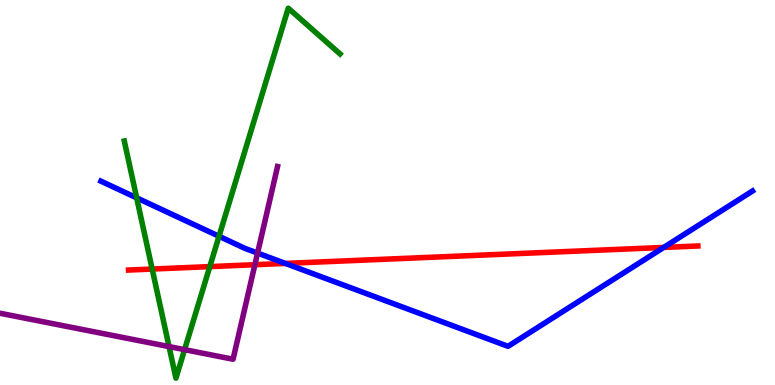[{'lines': ['blue', 'red'], 'intersections': [{'x': 3.68, 'y': 3.16}, {'x': 8.56, 'y': 3.57}]}, {'lines': ['green', 'red'], 'intersections': [{'x': 1.96, 'y': 3.01}, {'x': 2.71, 'y': 3.07}]}, {'lines': ['purple', 'red'], 'intersections': [{'x': 3.29, 'y': 3.12}]}, {'lines': ['blue', 'green'], 'intersections': [{'x': 1.76, 'y': 4.86}, {'x': 2.83, 'y': 3.86}]}, {'lines': ['blue', 'purple'], 'intersections': [{'x': 3.32, 'y': 3.43}]}, {'lines': ['green', 'purple'], 'intersections': [{'x': 2.18, 'y': 0.998}, {'x': 2.38, 'y': 0.918}]}]